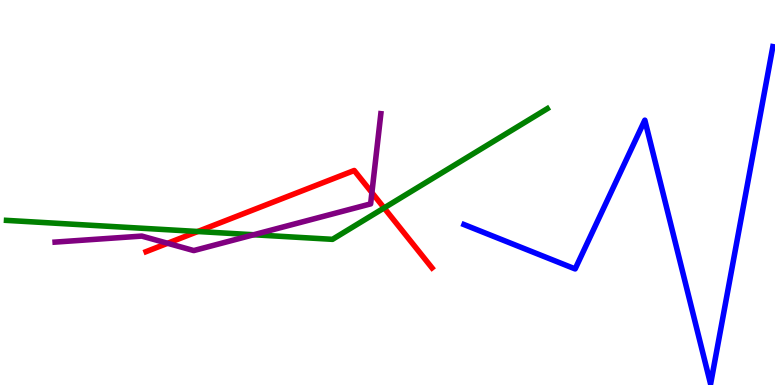[{'lines': ['blue', 'red'], 'intersections': []}, {'lines': ['green', 'red'], 'intersections': [{'x': 2.55, 'y': 3.99}, {'x': 4.96, 'y': 4.6}]}, {'lines': ['purple', 'red'], 'intersections': [{'x': 2.16, 'y': 3.68}, {'x': 4.8, 'y': 5.0}]}, {'lines': ['blue', 'green'], 'intersections': []}, {'lines': ['blue', 'purple'], 'intersections': []}, {'lines': ['green', 'purple'], 'intersections': [{'x': 3.27, 'y': 3.9}]}]